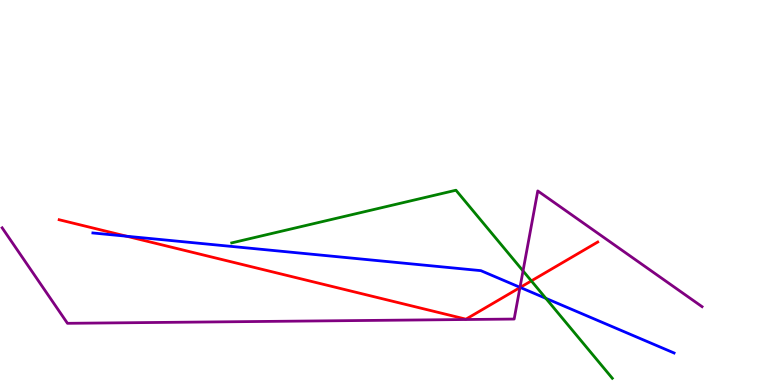[{'lines': ['blue', 'red'], 'intersections': [{'x': 1.63, 'y': 3.86}, {'x': 6.71, 'y': 2.53}]}, {'lines': ['green', 'red'], 'intersections': [{'x': 6.86, 'y': 2.7}]}, {'lines': ['purple', 'red'], 'intersections': [{'x': 6.71, 'y': 2.53}]}, {'lines': ['blue', 'green'], 'intersections': [{'x': 7.04, 'y': 2.25}]}, {'lines': ['blue', 'purple'], 'intersections': [{'x': 6.71, 'y': 2.54}]}, {'lines': ['green', 'purple'], 'intersections': [{'x': 6.75, 'y': 2.96}]}]